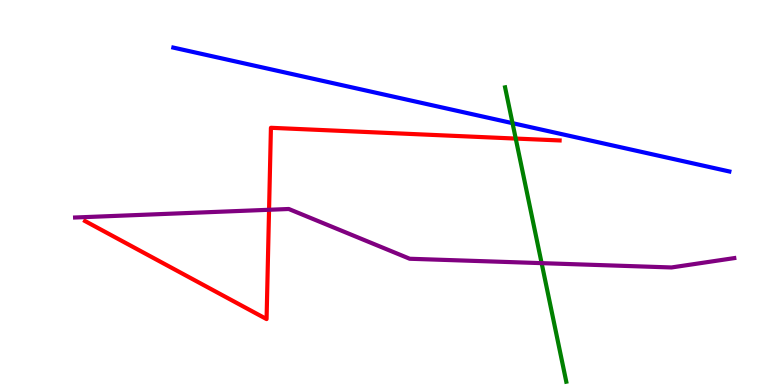[{'lines': ['blue', 'red'], 'intersections': []}, {'lines': ['green', 'red'], 'intersections': [{'x': 6.65, 'y': 6.4}]}, {'lines': ['purple', 'red'], 'intersections': [{'x': 3.47, 'y': 4.55}]}, {'lines': ['blue', 'green'], 'intersections': [{'x': 6.61, 'y': 6.8}]}, {'lines': ['blue', 'purple'], 'intersections': []}, {'lines': ['green', 'purple'], 'intersections': [{'x': 6.99, 'y': 3.17}]}]